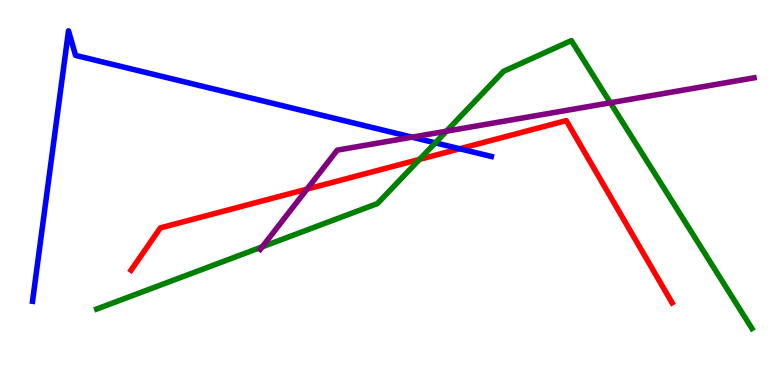[{'lines': ['blue', 'red'], 'intersections': [{'x': 5.93, 'y': 6.14}]}, {'lines': ['green', 'red'], 'intersections': [{'x': 5.41, 'y': 5.86}]}, {'lines': ['purple', 'red'], 'intersections': [{'x': 3.96, 'y': 5.09}]}, {'lines': ['blue', 'green'], 'intersections': [{'x': 5.62, 'y': 6.29}]}, {'lines': ['blue', 'purple'], 'intersections': [{'x': 5.32, 'y': 6.44}]}, {'lines': ['green', 'purple'], 'intersections': [{'x': 3.38, 'y': 3.59}, {'x': 5.76, 'y': 6.59}, {'x': 7.88, 'y': 7.33}]}]